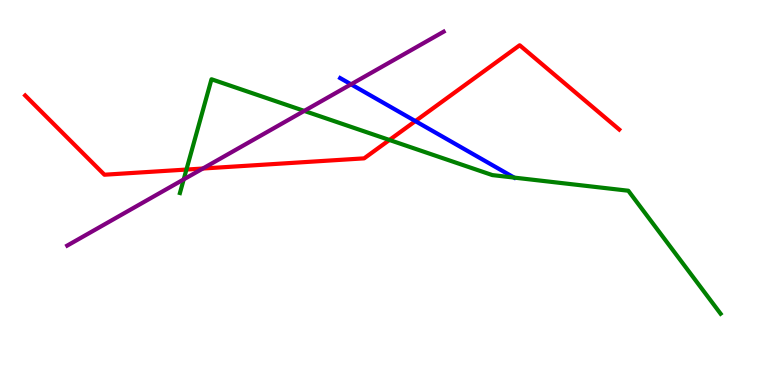[{'lines': ['blue', 'red'], 'intersections': [{'x': 5.36, 'y': 6.85}]}, {'lines': ['green', 'red'], 'intersections': [{'x': 2.41, 'y': 5.6}, {'x': 5.02, 'y': 6.36}]}, {'lines': ['purple', 'red'], 'intersections': [{'x': 2.62, 'y': 5.62}]}, {'lines': ['blue', 'green'], 'intersections': [{'x': 6.63, 'y': 5.39}]}, {'lines': ['blue', 'purple'], 'intersections': [{'x': 4.53, 'y': 7.81}]}, {'lines': ['green', 'purple'], 'intersections': [{'x': 2.37, 'y': 5.34}, {'x': 3.93, 'y': 7.12}]}]